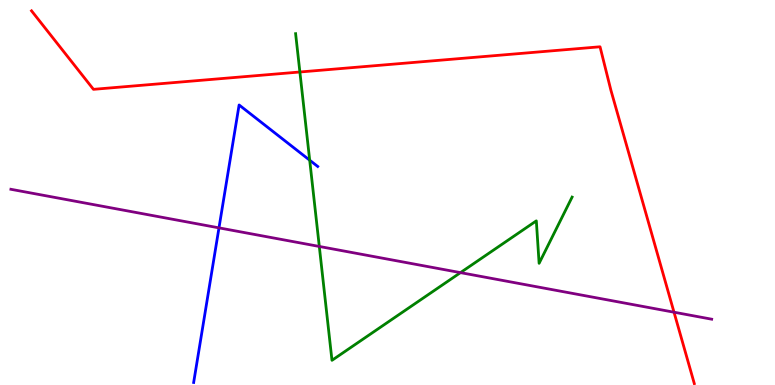[{'lines': ['blue', 'red'], 'intersections': []}, {'lines': ['green', 'red'], 'intersections': [{'x': 3.87, 'y': 8.13}]}, {'lines': ['purple', 'red'], 'intersections': [{'x': 8.7, 'y': 1.89}]}, {'lines': ['blue', 'green'], 'intersections': [{'x': 4.0, 'y': 5.84}]}, {'lines': ['blue', 'purple'], 'intersections': [{'x': 2.83, 'y': 4.08}]}, {'lines': ['green', 'purple'], 'intersections': [{'x': 4.12, 'y': 3.6}, {'x': 5.94, 'y': 2.92}]}]